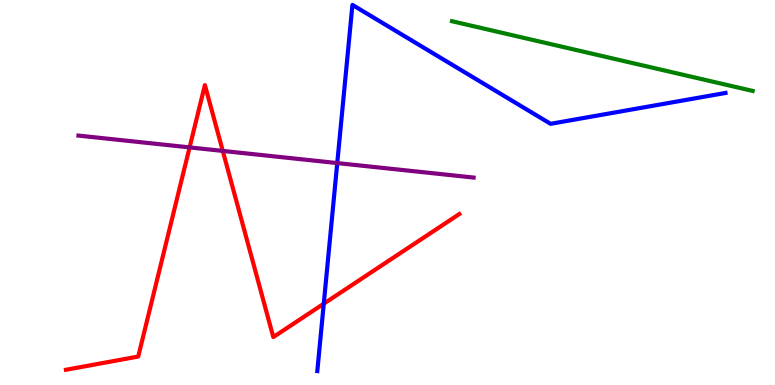[{'lines': ['blue', 'red'], 'intersections': [{'x': 4.18, 'y': 2.11}]}, {'lines': ['green', 'red'], 'intersections': []}, {'lines': ['purple', 'red'], 'intersections': [{'x': 2.45, 'y': 6.17}, {'x': 2.87, 'y': 6.08}]}, {'lines': ['blue', 'green'], 'intersections': []}, {'lines': ['blue', 'purple'], 'intersections': [{'x': 4.35, 'y': 5.76}]}, {'lines': ['green', 'purple'], 'intersections': []}]